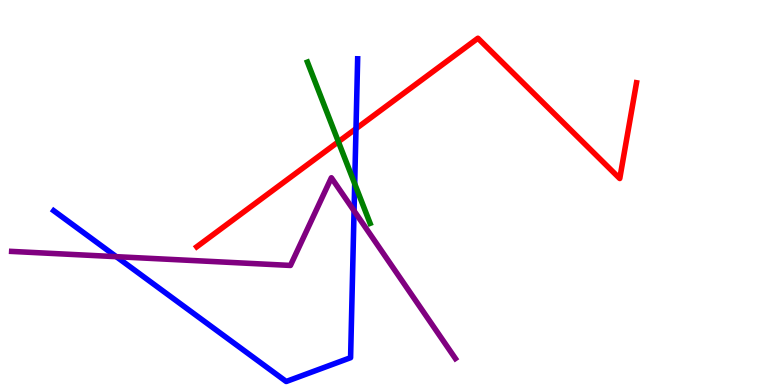[{'lines': ['blue', 'red'], 'intersections': [{'x': 4.59, 'y': 6.66}]}, {'lines': ['green', 'red'], 'intersections': [{'x': 4.37, 'y': 6.32}]}, {'lines': ['purple', 'red'], 'intersections': []}, {'lines': ['blue', 'green'], 'intersections': [{'x': 4.58, 'y': 5.23}]}, {'lines': ['blue', 'purple'], 'intersections': [{'x': 1.5, 'y': 3.33}, {'x': 4.57, 'y': 4.52}]}, {'lines': ['green', 'purple'], 'intersections': []}]